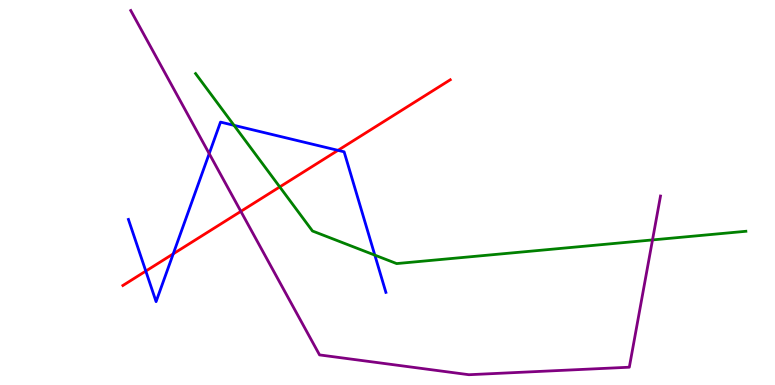[{'lines': ['blue', 'red'], 'intersections': [{'x': 1.88, 'y': 2.96}, {'x': 2.24, 'y': 3.41}, {'x': 4.36, 'y': 6.1}]}, {'lines': ['green', 'red'], 'intersections': [{'x': 3.61, 'y': 5.14}]}, {'lines': ['purple', 'red'], 'intersections': [{'x': 3.11, 'y': 4.51}]}, {'lines': ['blue', 'green'], 'intersections': [{'x': 3.02, 'y': 6.74}, {'x': 4.84, 'y': 3.37}]}, {'lines': ['blue', 'purple'], 'intersections': [{'x': 2.7, 'y': 6.01}]}, {'lines': ['green', 'purple'], 'intersections': [{'x': 8.42, 'y': 3.77}]}]